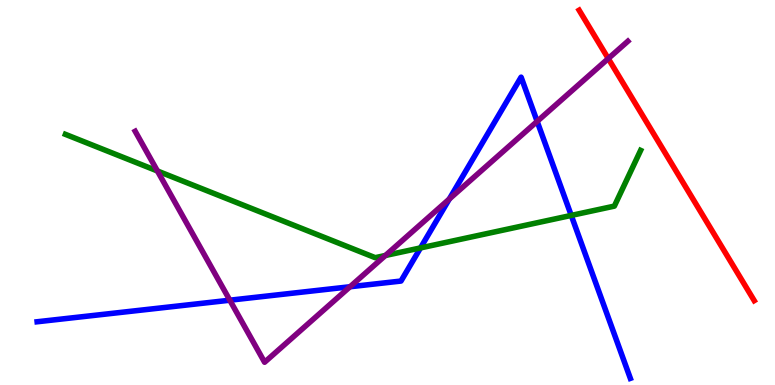[{'lines': ['blue', 'red'], 'intersections': []}, {'lines': ['green', 'red'], 'intersections': []}, {'lines': ['purple', 'red'], 'intersections': [{'x': 7.85, 'y': 8.48}]}, {'lines': ['blue', 'green'], 'intersections': [{'x': 5.43, 'y': 3.56}, {'x': 7.37, 'y': 4.4}]}, {'lines': ['blue', 'purple'], 'intersections': [{'x': 2.97, 'y': 2.2}, {'x': 4.52, 'y': 2.55}, {'x': 5.8, 'y': 4.83}, {'x': 6.93, 'y': 6.85}]}, {'lines': ['green', 'purple'], 'intersections': [{'x': 2.03, 'y': 5.56}, {'x': 4.97, 'y': 3.36}]}]